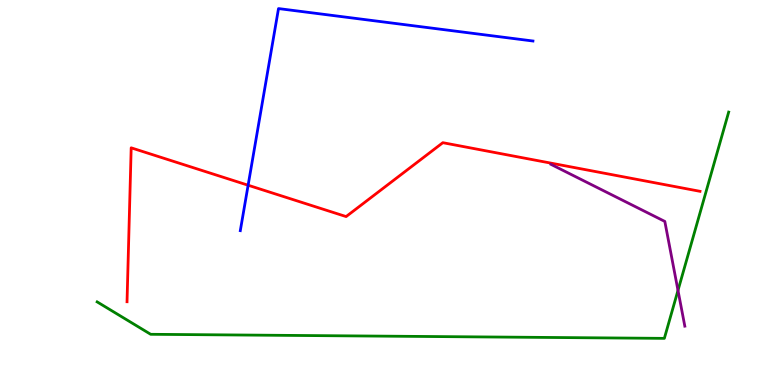[{'lines': ['blue', 'red'], 'intersections': [{'x': 3.2, 'y': 5.19}]}, {'lines': ['green', 'red'], 'intersections': []}, {'lines': ['purple', 'red'], 'intersections': []}, {'lines': ['blue', 'green'], 'intersections': []}, {'lines': ['blue', 'purple'], 'intersections': []}, {'lines': ['green', 'purple'], 'intersections': [{'x': 8.75, 'y': 2.46}]}]